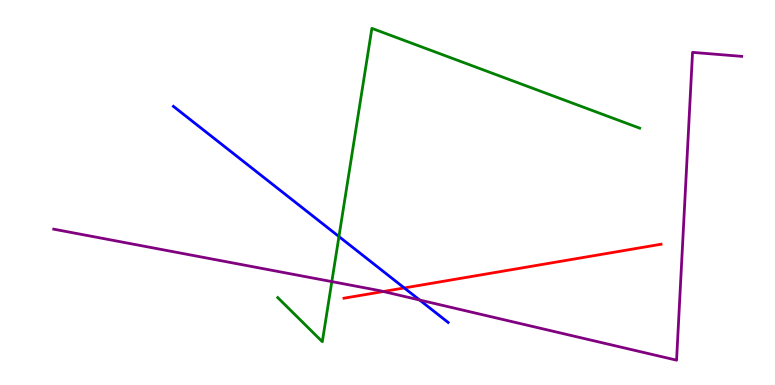[{'lines': ['blue', 'red'], 'intersections': [{'x': 5.22, 'y': 2.52}]}, {'lines': ['green', 'red'], 'intersections': []}, {'lines': ['purple', 'red'], 'intersections': [{'x': 4.95, 'y': 2.43}]}, {'lines': ['blue', 'green'], 'intersections': [{'x': 4.37, 'y': 3.86}]}, {'lines': ['blue', 'purple'], 'intersections': [{'x': 5.41, 'y': 2.21}]}, {'lines': ['green', 'purple'], 'intersections': [{'x': 4.28, 'y': 2.69}]}]